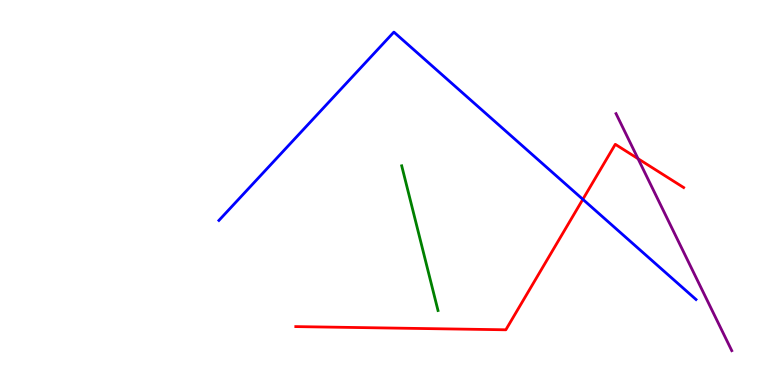[{'lines': ['blue', 'red'], 'intersections': [{'x': 7.52, 'y': 4.82}]}, {'lines': ['green', 'red'], 'intersections': []}, {'lines': ['purple', 'red'], 'intersections': [{'x': 8.23, 'y': 5.88}]}, {'lines': ['blue', 'green'], 'intersections': []}, {'lines': ['blue', 'purple'], 'intersections': []}, {'lines': ['green', 'purple'], 'intersections': []}]